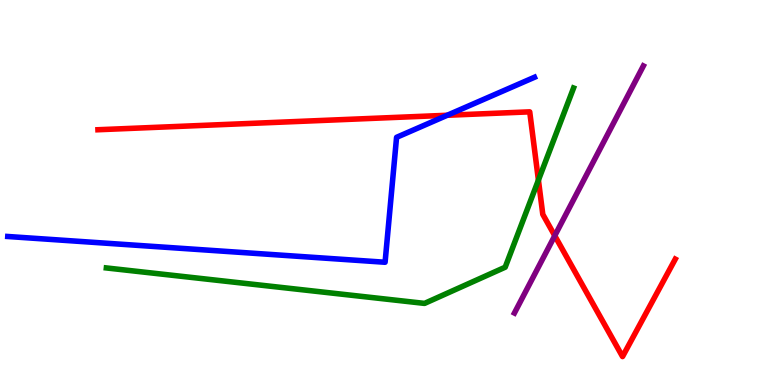[{'lines': ['blue', 'red'], 'intersections': [{'x': 5.77, 'y': 7.01}]}, {'lines': ['green', 'red'], 'intersections': [{'x': 6.95, 'y': 5.32}]}, {'lines': ['purple', 'red'], 'intersections': [{'x': 7.16, 'y': 3.88}]}, {'lines': ['blue', 'green'], 'intersections': []}, {'lines': ['blue', 'purple'], 'intersections': []}, {'lines': ['green', 'purple'], 'intersections': []}]